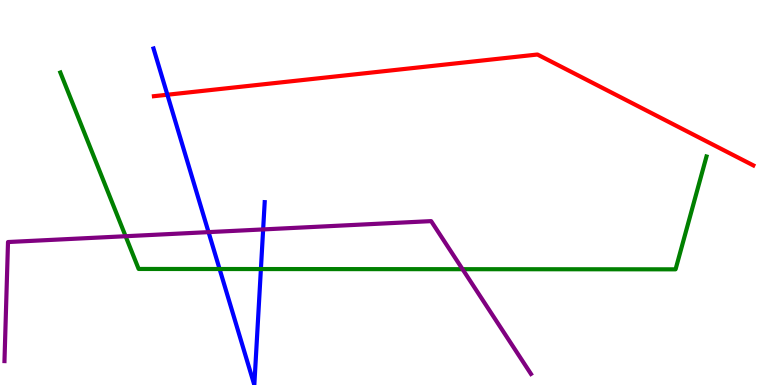[{'lines': ['blue', 'red'], 'intersections': [{'x': 2.16, 'y': 7.54}]}, {'lines': ['green', 'red'], 'intersections': []}, {'lines': ['purple', 'red'], 'intersections': []}, {'lines': ['blue', 'green'], 'intersections': [{'x': 2.83, 'y': 3.01}, {'x': 3.37, 'y': 3.01}]}, {'lines': ['blue', 'purple'], 'intersections': [{'x': 2.69, 'y': 3.97}, {'x': 3.4, 'y': 4.04}]}, {'lines': ['green', 'purple'], 'intersections': [{'x': 1.62, 'y': 3.86}, {'x': 5.97, 'y': 3.01}]}]